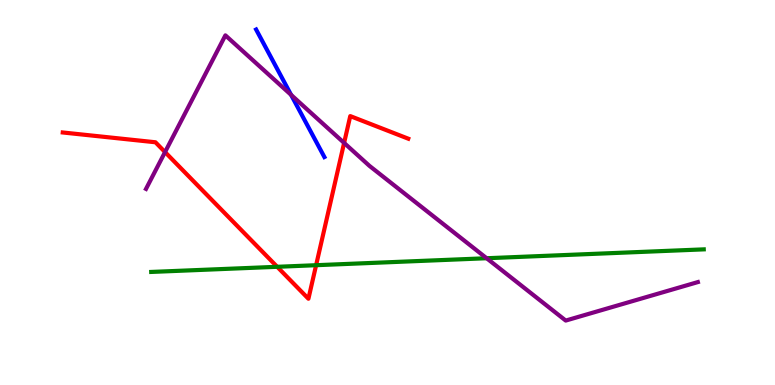[{'lines': ['blue', 'red'], 'intersections': []}, {'lines': ['green', 'red'], 'intersections': [{'x': 3.58, 'y': 3.07}, {'x': 4.08, 'y': 3.11}]}, {'lines': ['purple', 'red'], 'intersections': [{'x': 2.13, 'y': 6.05}, {'x': 4.44, 'y': 6.29}]}, {'lines': ['blue', 'green'], 'intersections': []}, {'lines': ['blue', 'purple'], 'intersections': [{'x': 3.76, 'y': 7.54}]}, {'lines': ['green', 'purple'], 'intersections': [{'x': 6.28, 'y': 3.29}]}]